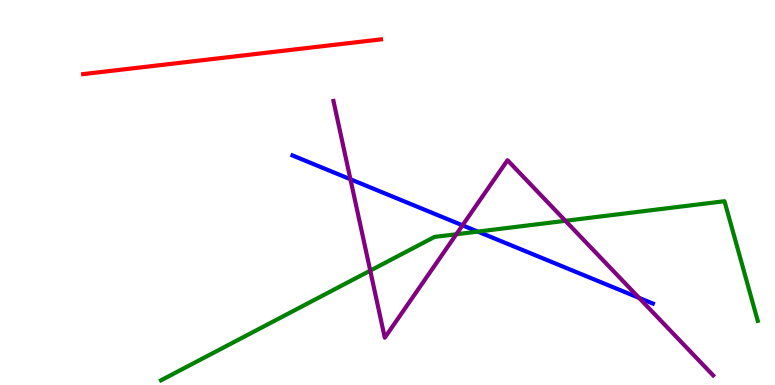[{'lines': ['blue', 'red'], 'intersections': []}, {'lines': ['green', 'red'], 'intersections': []}, {'lines': ['purple', 'red'], 'intersections': []}, {'lines': ['blue', 'green'], 'intersections': [{'x': 6.17, 'y': 3.98}]}, {'lines': ['blue', 'purple'], 'intersections': [{'x': 4.52, 'y': 5.34}, {'x': 5.97, 'y': 4.15}, {'x': 8.25, 'y': 2.26}]}, {'lines': ['green', 'purple'], 'intersections': [{'x': 4.78, 'y': 2.97}, {'x': 5.89, 'y': 3.92}, {'x': 7.3, 'y': 4.26}]}]